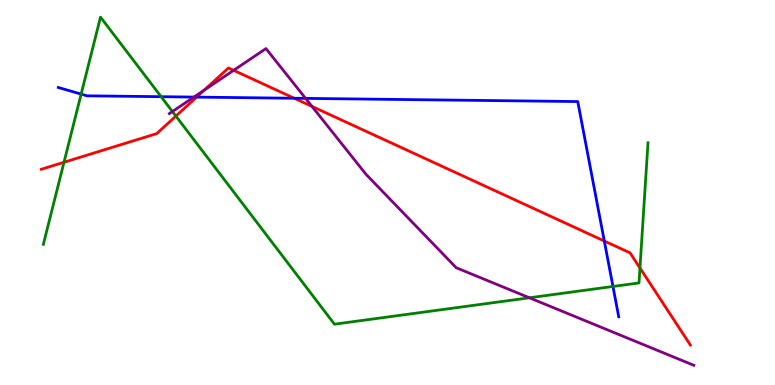[{'lines': ['blue', 'red'], 'intersections': [{'x': 2.54, 'y': 7.48}, {'x': 3.8, 'y': 7.45}, {'x': 7.8, 'y': 3.74}]}, {'lines': ['green', 'red'], 'intersections': [{'x': 0.826, 'y': 5.79}, {'x': 2.27, 'y': 6.98}, {'x': 8.26, 'y': 3.04}]}, {'lines': ['purple', 'red'], 'intersections': [{'x': 2.64, 'y': 7.66}, {'x': 3.01, 'y': 8.17}, {'x': 4.03, 'y': 7.24}]}, {'lines': ['blue', 'green'], 'intersections': [{'x': 1.05, 'y': 7.56}, {'x': 2.08, 'y': 7.49}, {'x': 7.91, 'y': 2.56}]}, {'lines': ['blue', 'purple'], 'intersections': [{'x': 2.5, 'y': 7.48}, {'x': 3.94, 'y': 7.44}]}, {'lines': ['green', 'purple'], 'intersections': [{'x': 2.22, 'y': 7.1}, {'x': 6.83, 'y': 2.27}]}]